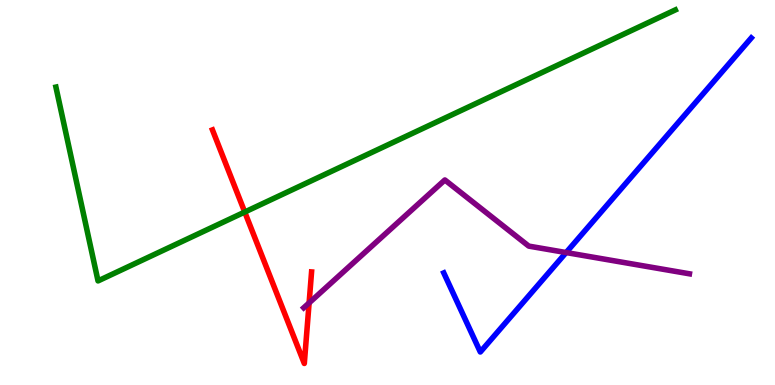[{'lines': ['blue', 'red'], 'intersections': []}, {'lines': ['green', 'red'], 'intersections': [{'x': 3.16, 'y': 4.49}]}, {'lines': ['purple', 'red'], 'intersections': [{'x': 3.99, 'y': 2.13}]}, {'lines': ['blue', 'green'], 'intersections': []}, {'lines': ['blue', 'purple'], 'intersections': [{'x': 7.3, 'y': 3.44}]}, {'lines': ['green', 'purple'], 'intersections': []}]